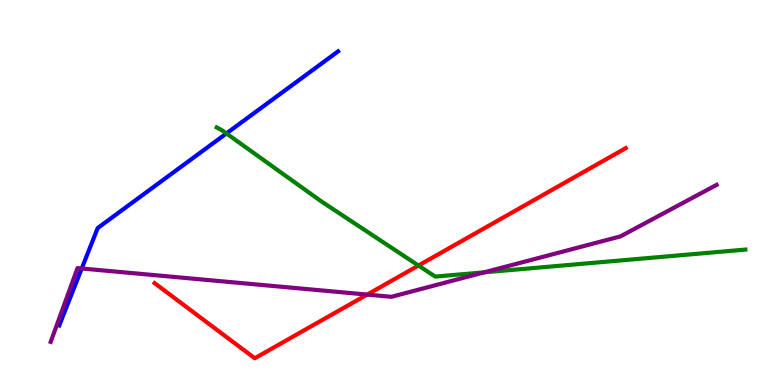[{'lines': ['blue', 'red'], 'intersections': []}, {'lines': ['green', 'red'], 'intersections': [{'x': 5.4, 'y': 3.1}]}, {'lines': ['purple', 'red'], 'intersections': [{'x': 4.74, 'y': 2.35}]}, {'lines': ['blue', 'green'], 'intersections': [{'x': 2.92, 'y': 6.53}]}, {'lines': ['blue', 'purple'], 'intersections': [{'x': 1.05, 'y': 3.03}]}, {'lines': ['green', 'purple'], 'intersections': [{'x': 6.25, 'y': 2.93}]}]